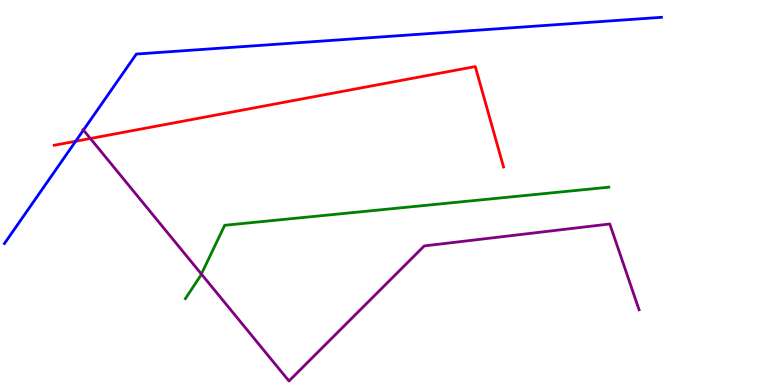[{'lines': ['blue', 'red'], 'intersections': [{'x': 0.976, 'y': 6.33}]}, {'lines': ['green', 'red'], 'intersections': []}, {'lines': ['purple', 'red'], 'intersections': [{'x': 1.17, 'y': 6.4}]}, {'lines': ['blue', 'green'], 'intersections': []}, {'lines': ['blue', 'purple'], 'intersections': [{'x': 1.08, 'y': 6.62}]}, {'lines': ['green', 'purple'], 'intersections': [{'x': 2.6, 'y': 2.88}]}]